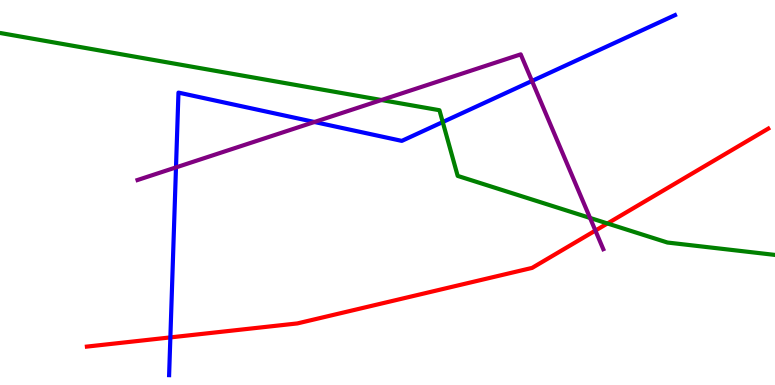[{'lines': ['blue', 'red'], 'intersections': [{'x': 2.2, 'y': 1.24}]}, {'lines': ['green', 'red'], 'intersections': [{'x': 7.84, 'y': 4.2}]}, {'lines': ['purple', 'red'], 'intersections': [{'x': 7.68, 'y': 4.01}]}, {'lines': ['blue', 'green'], 'intersections': [{'x': 5.71, 'y': 6.83}]}, {'lines': ['blue', 'purple'], 'intersections': [{'x': 2.27, 'y': 5.65}, {'x': 4.06, 'y': 6.83}, {'x': 6.86, 'y': 7.9}]}, {'lines': ['green', 'purple'], 'intersections': [{'x': 4.92, 'y': 7.4}, {'x': 7.61, 'y': 4.34}]}]